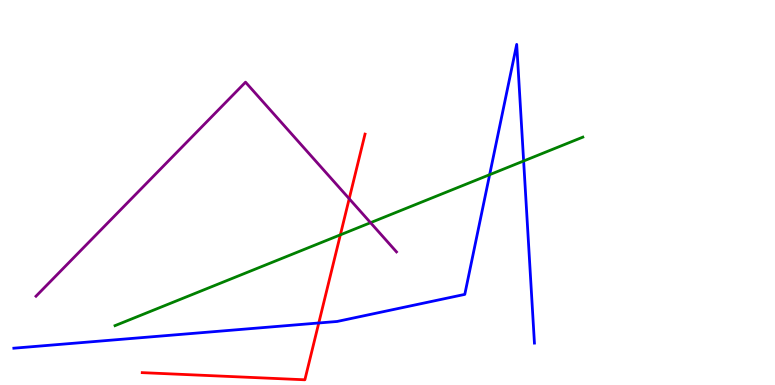[{'lines': ['blue', 'red'], 'intersections': [{'x': 4.11, 'y': 1.61}]}, {'lines': ['green', 'red'], 'intersections': [{'x': 4.39, 'y': 3.9}]}, {'lines': ['purple', 'red'], 'intersections': [{'x': 4.51, 'y': 4.84}]}, {'lines': ['blue', 'green'], 'intersections': [{'x': 6.32, 'y': 5.46}, {'x': 6.76, 'y': 5.82}]}, {'lines': ['blue', 'purple'], 'intersections': []}, {'lines': ['green', 'purple'], 'intersections': [{'x': 4.78, 'y': 4.22}]}]